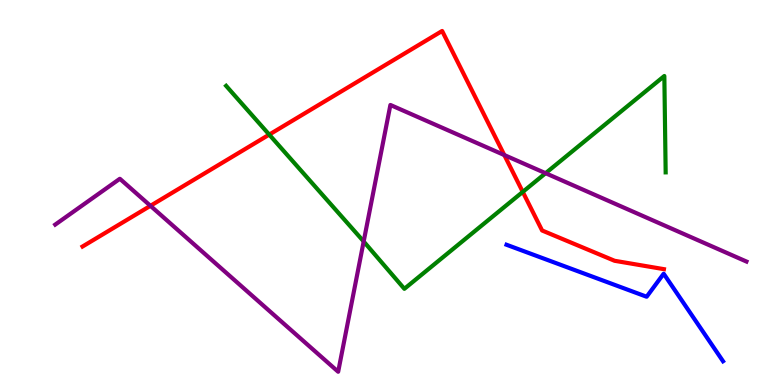[{'lines': ['blue', 'red'], 'intersections': []}, {'lines': ['green', 'red'], 'intersections': [{'x': 3.47, 'y': 6.5}, {'x': 6.75, 'y': 5.02}]}, {'lines': ['purple', 'red'], 'intersections': [{'x': 1.94, 'y': 4.65}, {'x': 6.51, 'y': 5.97}]}, {'lines': ['blue', 'green'], 'intersections': []}, {'lines': ['blue', 'purple'], 'intersections': []}, {'lines': ['green', 'purple'], 'intersections': [{'x': 4.69, 'y': 3.73}, {'x': 7.04, 'y': 5.5}]}]